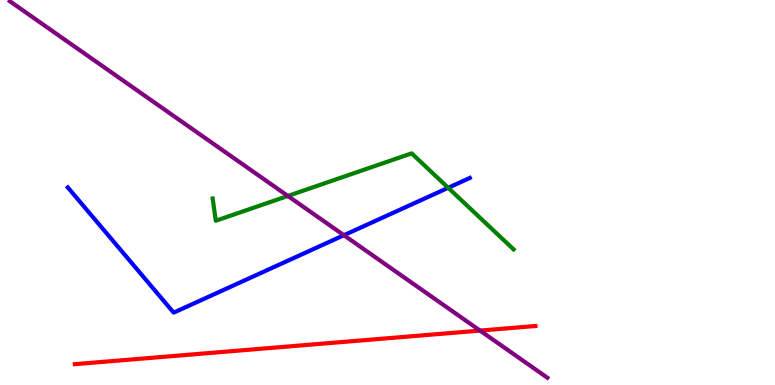[{'lines': ['blue', 'red'], 'intersections': []}, {'lines': ['green', 'red'], 'intersections': []}, {'lines': ['purple', 'red'], 'intersections': [{'x': 6.19, 'y': 1.41}]}, {'lines': ['blue', 'green'], 'intersections': [{'x': 5.78, 'y': 5.12}]}, {'lines': ['blue', 'purple'], 'intersections': [{'x': 4.44, 'y': 3.89}]}, {'lines': ['green', 'purple'], 'intersections': [{'x': 3.71, 'y': 4.91}]}]